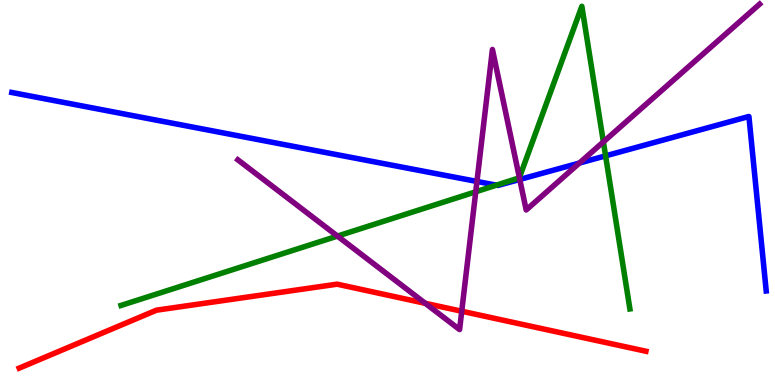[{'lines': ['blue', 'red'], 'intersections': []}, {'lines': ['green', 'red'], 'intersections': []}, {'lines': ['purple', 'red'], 'intersections': [{'x': 5.49, 'y': 2.12}, {'x': 5.96, 'y': 1.92}]}, {'lines': ['blue', 'green'], 'intersections': [{'x': 6.41, 'y': 5.19}, {'x': 7.81, 'y': 5.95}]}, {'lines': ['blue', 'purple'], 'intersections': [{'x': 6.15, 'y': 5.29}, {'x': 6.71, 'y': 5.34}, {'x': 7.48, 'y': 5.76}]}, {'lines': ['green', 'purple'], 'intersections': [{'x': 4.35, 'y': 3.87}, {'x': 6.14, 'y': 5.02}, {'x': 6.7, 'y': 5.39}, {'x': 7.79, 'y': 6.31}]}]